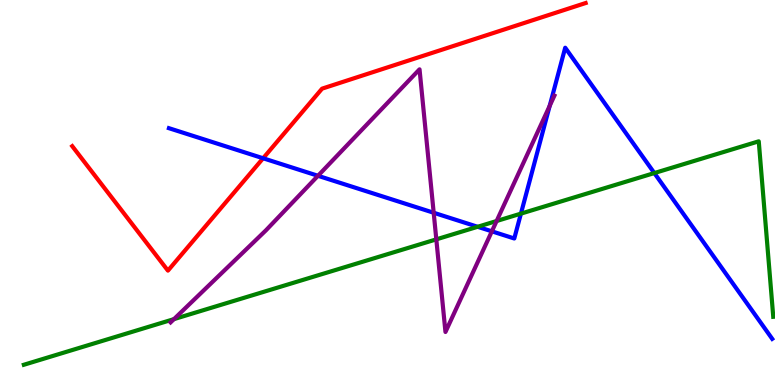[{'lines': ['blue', 'red'], 'intersections': [{'x': 3.39, 'y': 5.89}]}, {'lines': ['green', 'red'], 'intersections': []}, {'lines': ['purple', 'red'], 'intersections': []}, {'lines': ['blue', 'green'], 'intersections': [{'x': 6.16, 'y': 4.11}, {'x': 6.72, 'y': 4.45}, {'x': 8.44, 'y': 5.5}]}, {'lines': ['blue', 'purple'], 'intersections': [{'x': 4.1, 'y': 5.43}, {'x': 5.6, 'y': 4.47}, {'x': 6.35, 'y': 3.99}, {'x': 7.09, 'y': 7.25}]}, {'lines': ['green', 'purple'], 'intersections': [{'x': 2.24, 'y': 1.71}, {'x': 5.63, 'y': 3.78}, {'x': 6.41, 'y': 4.26}]}]